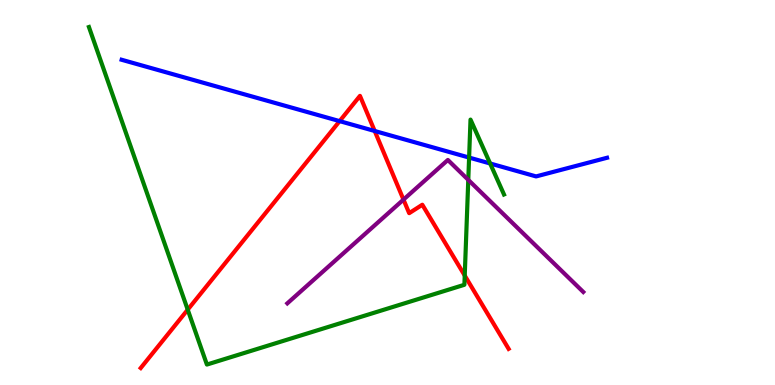[{'lines': ['blue', 'red'], 'intersections': [{'x': 4.38, 'y': 6.85}, {'x': 4.83, 'y': 6.6}]}, {'lines': ['green', 'red'], 'intersections': [{'x': 2.42, 'y': 1.96}, {'x': 6.0, 'y': 2.84}]}, {'lines': ['purple', 'red'], 'intersections': [{'x': 5.21, 'y': 4.82}]}, {'lines': ['blue', 'green'], 'intersections': [{'x': 6.05, 'y': 5.91}, {'x': 6.32, 'y': 5.75}]}, {'lines': ['blue', 'purple'], 'intersections': []}, {'lines': ['green', 'purple'], 'intersections': [{'x': 6.04, 'y': 5.33}]}]